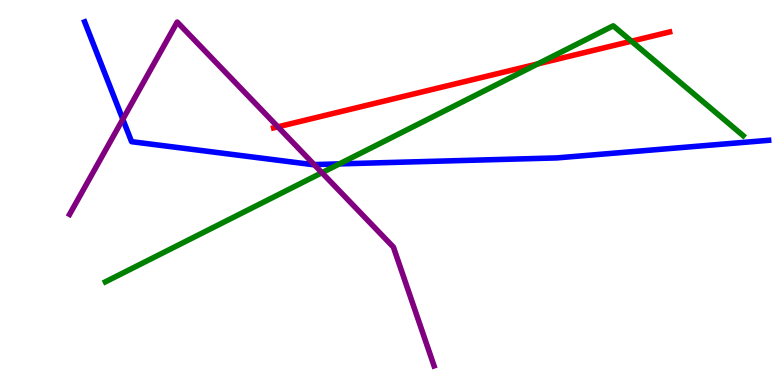[{'lines': ['blue', 'red'], 'intersections': []}, {'lines': ['green', 'red'], 'intersections': [{'x': 6.94, 'y': 8.34}, {'x': 8.15, 'y': 8.93}]}, {'lines': ['purple', 'red'], 'intersections': [{'x': 3.59, 'y': 6.71}]}, {'lines': ['blue', 'green'], 'intersections': [{'x': 4.38, 'y': 5.74}]}, {'lines': ['blue', 'purple'], 'intersections': [{'x': 1.58, 'y': 6.9}, {'x': 4.05, 'y': 5.73}]}, {'lines': ['green', 'purple'], 'intersections': [{'x': 4.15, 'y': 5.51}]}]